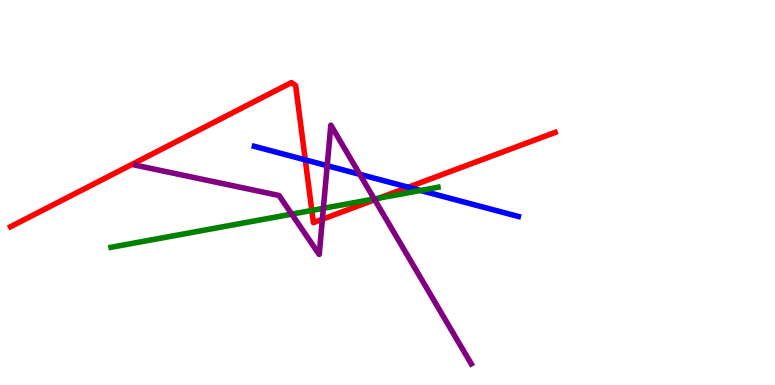[{'lines': ['blue', 'red'], 'intersections': [{'x': 3.94, 'y': 5.85}, {'x': 5.27, 'y': 5.14}]}, {'lines': ['green', 'red'], 'intersections': [{'x': 4.02, 'y': 4.53}, {'x': 4.89, 'y': 4.86}]}, {'lines': ['purple', 'red'], 'intersections': [{'x': 4.16, 'y': 4.3}, {'x': 4.84, 'y': 4.81}]}, {'lines': ['blue', 'green'], 'intersections': [{'x': 5.43, 'y': 5.05}]}, {'lines': ['blue', 'purple'], 'intersections': [{'x': 4.22, 'y': 5.7}, {'x': 4.64, 'y': 5.47}]}, {'lines': ['green', 'purple'], 'intersections': [{'x': 3.76, 'y': 4.44}, {'x': 4.17, 'y': 4.59}, {'x': 4.83, 'y': 4.83}]}]